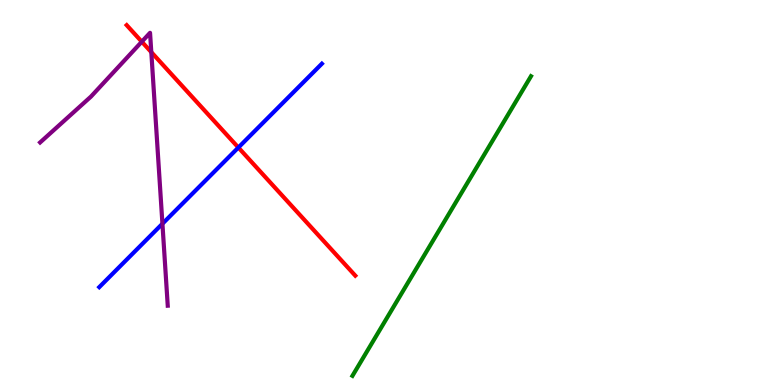[{'lines': ['blue', 'red'], 'intersections': [{'x': 3.08, 'y': 6.17}]}, {'lines': ['green', 'red'], 'intersections': []}, {'lines': ['purple', 'red'], 'intersections': [{'x': 1.83, 'y': 8.92}, {'x': 1.95, 'y': 8.65}]}, {'lines': ['blue', 'green'], 'intersections': []}, {'lines': ['blue', 'purple'], 'intersections': [{'x': 2.1, 'y': 4.19}]}, {'lines': ['green', 'purple'], 'intersections': []}]